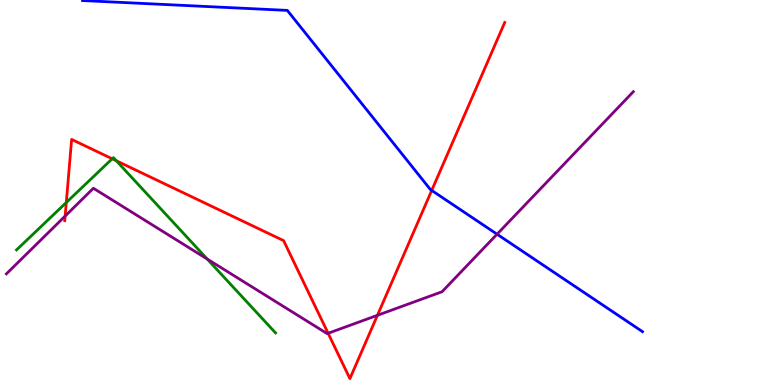[{'lines': ['blue', 'red'], 'intersections': [{'x': 5.57, 'y': 5.05}]}, {'lines': ['green', 'red'], 'intersections': [{'x': 0.855, 'y': 4.74}, {'x': 1.45, 'y': 5.88}, {'x': 1.5, 'y': 5.82}]}, {'lines': ['purple', 'red'], 'intersections': [{'x': 0.841, 'y': 4.39}, {'x': 4.23, 'y': 1.34}, {'x': 4.87, 'y': 1.81}]}, {'lines': ['blue', 'green'], 'intersections': []}, {'lines': ['blue', 'purple'], 'intersections': [{'x': 6.41, 'y': 3.92}]}, {'lines': ['green', 'purple'], 'intersections': [{'x': 2.67, 'y': 3.27}]}]